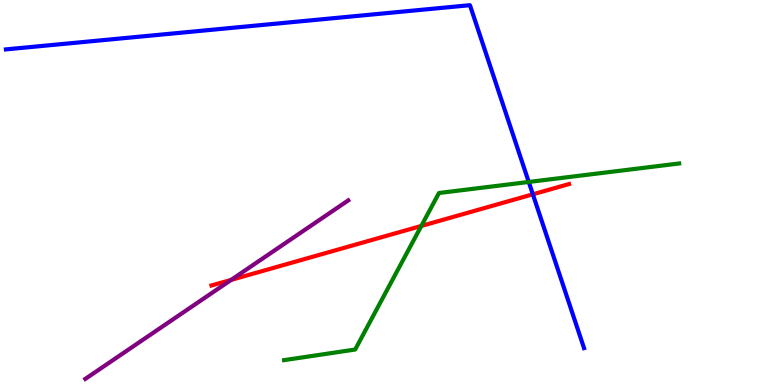[{'lines': ['blue', 'red'], 'intersections': [{'x': 6.88, 'y': 4.95}]}, {'lines': ['green', 'red'], 'intersections': [{'x': 5.44, 'y': 4.13}]}, {'lines': ['purple', 'red'], 'intersections': [{'x': 2.98, 'y': 2.73}]}, {'lines': ['blue', 'green'], 'intersections': [{'x': 6.82, 'y': 5.27}]}, {'lines': ['blue', 'purple'], 'intersections': []}, {'lines': ['green', 'purple'], 'intersections': []}]